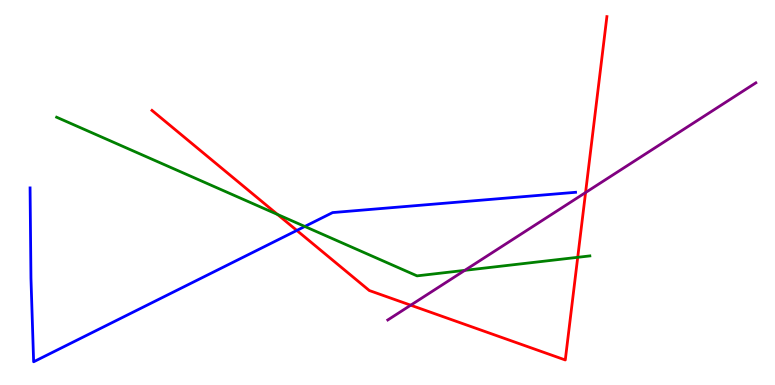[{'lines': ['blue', 'red'], 'intersections': [{'x': 3.83, 'y': 4.01}]}, {'lines': ['green', 'red'], 'intersections': [{'x': 3.58, 'y': 4.43}, {'x': 7.45, 'y': 3.32}]}, {'lines': ['purple', 'red'], 'intersections': [{'x': 5.3, 'y': 2.07}, {'x': 7.56, 'y': 5.0}]}, {'lines': ['blue', 'green'], 'intersections': [{'x': 3.93, 'y': 4.12}]}, {'lines': ['blue', 'purple'], 'intersections': []}, {'lines': ['green', 'purple'], 'intersections': [{'x': 6.0, 'y': 2.98}]}]